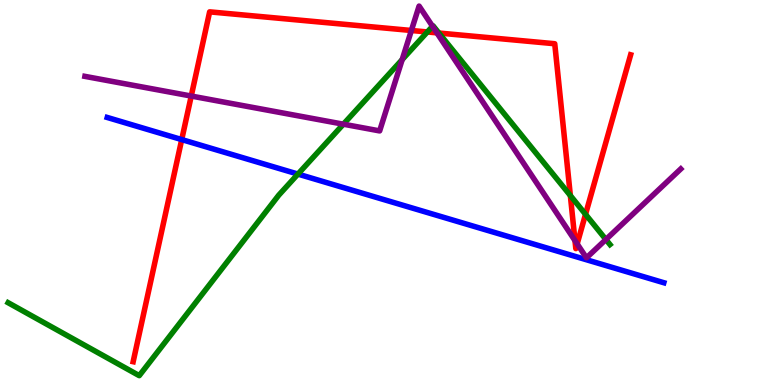[{'lines': ['blue', 'red'], 'intersections': [{'x': 2.34, 'y': 6.37}]}, {'lines': ['green', 'red'], 'intersections': [{'x': 5.51, 'y': 9.17}, {'x': 5.66, 'y': 9.14}, {'x': 7.36, 'y': 4.92}, {'x': 7.56, 'y': 4.43}]}, {'lines': ['purple', 'red'], 'intersections': [{'x': 2.47, 'y': 7.51}, {'x': 5.31, 'y': 9.21}, {'x': 5.64, 'y': 9.15}, {'x': 7.42, 'y': 3.75}, {'x': 7.45, 'y': 3.67}]}, {'lines': ['blue', 'green'], 'intersections': [{'x': 3.84, 'y': 5.48}]}, {'lines': ['blue', 'purple'], 'intersections': []}, {'lines': ['green', 'purple'], 'intersections': [{'x': 4.43, 'y': 6.77}, {'x': 5.19, 'y': 8.45}, {'x': 5.58, 'y': 9.32}, {'x': 7.82, 'y': 3.78}]}]